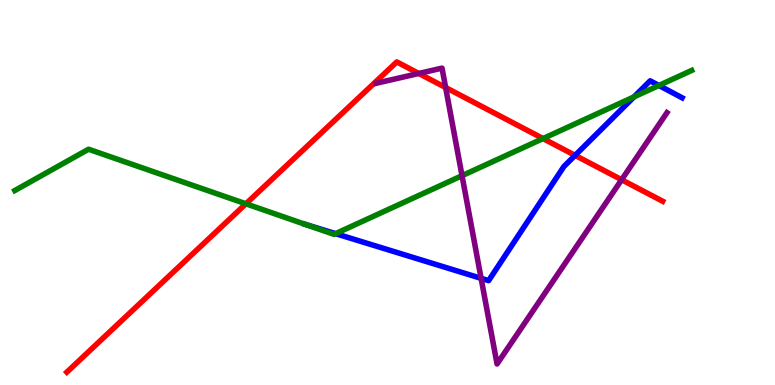[{'lines': ['blue', 'red'], 'intersections': [{'x': 7.42, 'y': 5.96}]}, {'lines': ['green', 'red'], 'intersections': [{'x': 3.17, 'y': 4.71}, {'x': 7.01, 'y': 6.4}]}, {'lines': ['purple', 'red'], 'intersections': [{'x': 5.4, 'y': 8.09}, {'x': 5.75, 'y': 7.73}, {'x': 8.02, 'y': 5.33}]}, {'lines': ['blue', 'green'], 'intersections': [{'x': 4.33, 'y': 3.93}, {'x': 8.18, 'y': 7.48}, {'x': 8.5, 'y': 7.78}]}, {'lines': ['blue', 'purple'], 'intersections': [{'x': 6.21, 'y': 2.77}]}, {'lines': ['green', 'purple'], 'intersections': [{'x': 5.96, 'y': 5.44}]}]